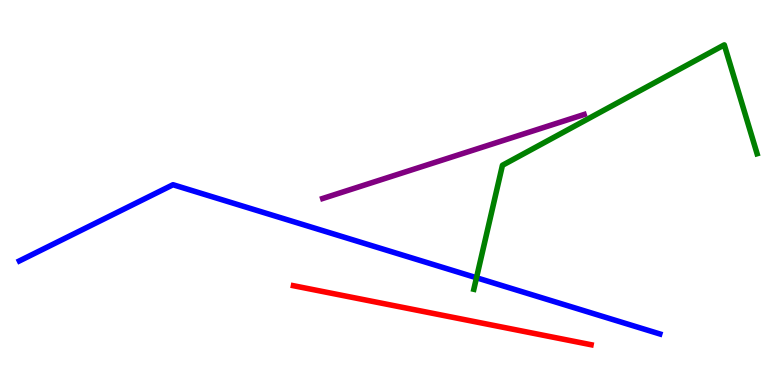[{'lines': ['blue', 'red'], 'intersections': []}, {'lines': ['green', 'red'], 'intersections': []}, {'lines': ['purple', 'red'], 'intersections': []}, {'lines': ['blue', 'green'], 'intersections': [{'x': 6.15, 'y': 2.79}]}, {'lines': ['blue', 'purple'], 'intersections': []}, {'lines': ['green', 'purple'], 'intersections': []}]